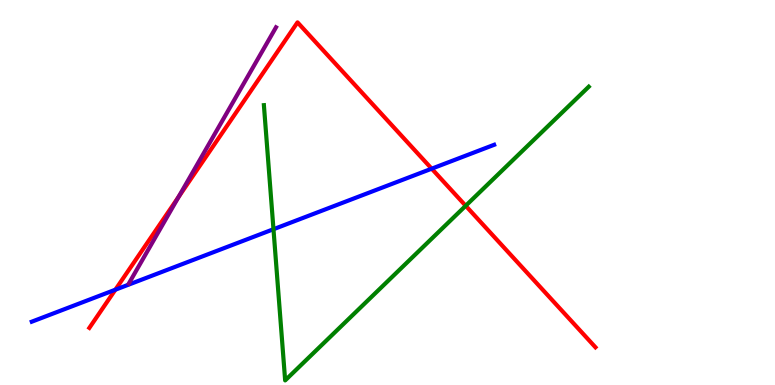[{'lines': ['blue', 'red'], 'intersections': [{'x': 1.49, 'y': 2.47}, {'x': 5.57, 'y': 5.62}]}, {'lines': ['green', 'red'], 'intersections': [{'x': 6.01, 'y': 4.66}]}, {'lines': ['purple', 'red'], 'intersections': [{'x': 2.3, 'y': 4.88}]}, {'lines': ['blue', 'green'], 'intersections': [{'x': 3.53, 'y': 4.05}]}, {'lines': ['blue', 'purple'], 'intersections': []}, {'lines': ['green', 'purple'], 'intersections': []}]